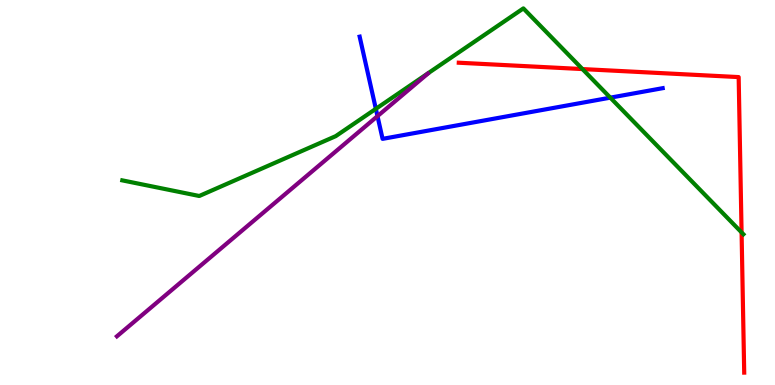[{'lines': ['blue', 'red'], 'intersections': []}, {'lines': ['green', 'red'], 'intersections': [{'x': 7.52, 'y': 8.21}, {'x': 9.57, 'y': 3.96}]}, {'lines': ['purple', 'red'], 'intersections': []}, {'lines': ['blue', 'green'], 'intersections': [{'x': 4.85, 'y': 7.17}, {'x': 7.87, 'y': 7.46}]}, {'lines': ['blue', 'purple'], 'intersections': [{'x': 4.87, 'y': 6.98}]}, {'lines': ['green', 'purple'], 'intersections': []}]